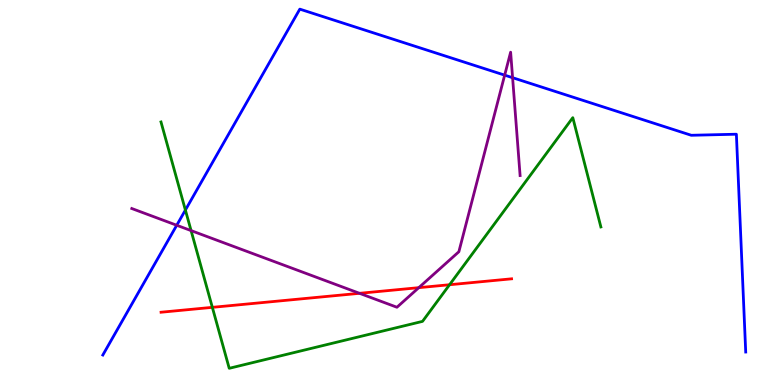[{'lines': ['blue', 'red'], 'intersections': []}, {'lines': ['green', 'red'], 'intersections': [{'x': 2.74, 'y': 2.02}, {'x': 5.8, 'y': 2.6}]}, {'lines': ['purple', 'red'], 'intersections': [{'x': 4.64, 'y': 2.38}, {'x': 5.4, 'y': 2.53}]}, {'lines': ['blue', 'green'], 'intersections': [{'x': 2.39, 'y': 4.54}]}, {'lines': ['blue', 'purple'], 'intersections': [{'x': 2.28, 'y': 4.15}, {'x': 6.51, 'y': 8.05}, {'x': 6.61, 'y': 7.98}]}, {'lines': ['green', 'purple'], 'intersections': [{'x': 2.47, 'y': 4.01}]}]